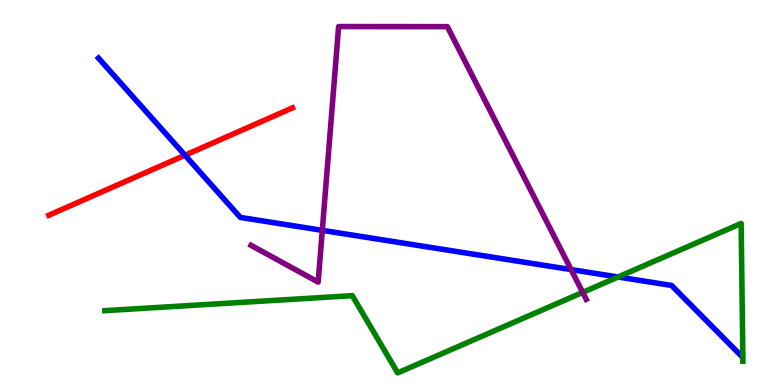[{'lines': ['blue', 'red'], 'intersections': [{'x': 2.39, 'y': 5.97}]}, {'lines': ['green', 'red'], 'intersections': []}, {'lines': ['purple', 'red'], 'intersections': []}, {'lines': ['blue', 'green'], 'intersections': [{'x': 7.98, 'y': 2.81}]}, {'lines': ['blue', 'purple'], 'intersections': [{'x': 4.16, 'y': 4.02}, {'x': 7.37, 'y': 3.0}]}, {'lines': ['green', 'purple'], 'intersections': [{'x': 7.52, 'y': 2.41}]}]